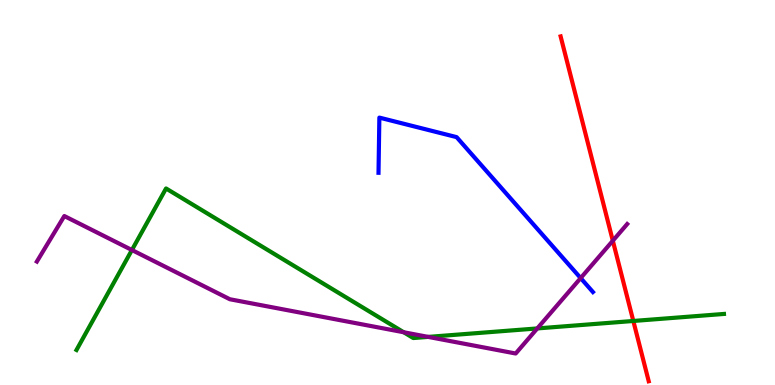[{'lines': ['blue', 'red'], 'intersections': []}, {'lines': ['green', 'red'], 'intersections': [{'x': 8.17, 'y': 1.66}]}, {'lines': ['purple', 'red'], 'intersections': [{'x': 7.91, 'y': 3.75}]}, {'lines': ['blue', 'green'], 'intersections': []}, {'lines': ['blue', 'purple'], 'intersections': [{'x': 7.49, 'y': 2.78}]}, {'lines': ['green', 'purple'], 'intersections': [{'x': 1.7, 'y': 3.51}, {'x': 5.21, 'y': 1.37}, {'x': 5.52, 'y': 1.25}, {'x': 6.93, 'y': 1.47}]}]